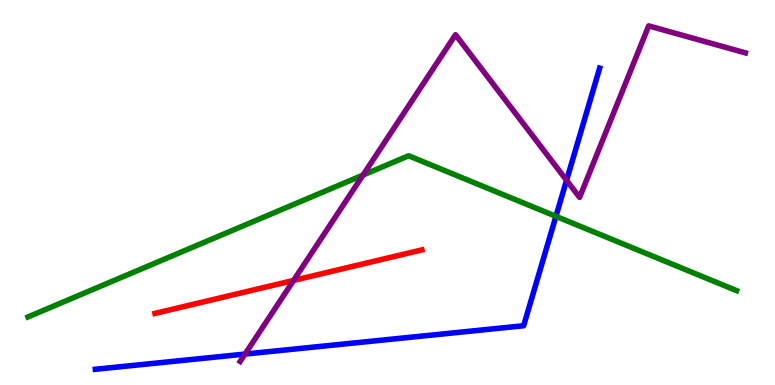[{'lines': ['blue', 'red'], 'intersections': []}, {'lines': ['green', 'red'], 'intersections': []}, {'lines': ['purple', 'red'], 'intersections': [{'x': 3.79, 'y': 2.72}]}, {'lines': ['blue', 'green'], 'intersections': [{'x': 7.17, 'y': 4.38}]}, {'lines': ['blue', 'purple'], 'intersections': [{'x': 3.16, 'y': 0.804}, {'x': 7.31, 'y': 5.32}]}, {'lines': ['green', 'purple'], 'intersections': [{'x': 4.68, 'y': 5.45}]}]